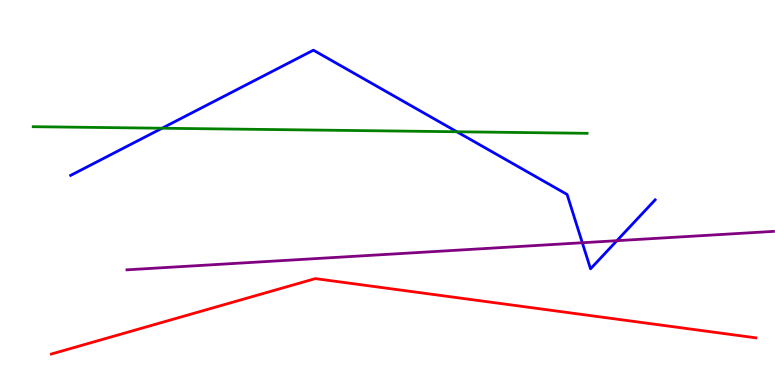[{'lines': ['blue', 'red'], 'intersections': []}, {'lines': ['green', 'red'], 'intersections': []}, {'lines': ['purple', 'red'], 'intersections': []}, {'lines': ['blue', 'green'], 'intersections': [{'x': 2.09, 'y': 6.67}, {'x': 5.89, 'y': 6.58}]}, {'lines': ['blue', 'purple'], 'intersections': [{'x': 7.51, 'y': 3.69}, {'x': 7.96, 'y': 3.75}]}, {'lines': ['green', 'purple'], 'intersections': []}]